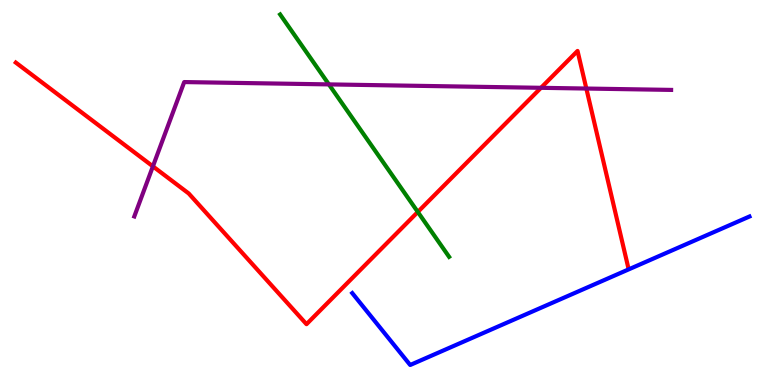[{'lines': ['blue', 'red'], 'intersections': []}, {'lines': ['green', 'red'], 'intersections': [{'x': 5.39, 'y': 4.49}]}, {'lines': ['purple', 'red'], 'intersections': [{'x': 1.97, 'y': 5.68}, {'x': 6.98, 'y': 7.72}, {'x': 7.57, 'y': 7.7}]}, {'lines': ['blue', 'green'], 'intersections': []}, {'lines': ['blue', 'purple'], 'intersections': []}, {'lines': ['green', 'purple'], 'intersections': [{'x': 4.24, 'y': 7.81}]}]